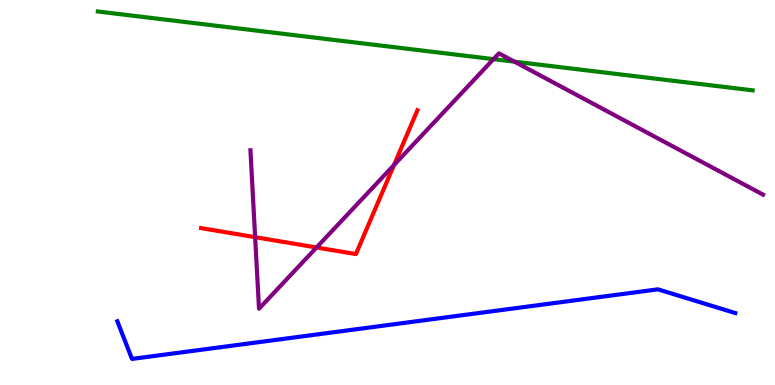[{'lines': ['blue', 'red'], 'intersections': []}, {'lines': ['green', 'red'], 'intersections': []}, {'lines': ['purple', 'red'], 'intersections': [{'x': 3.29, 'y': 3.84}, {'x': 4.08, 'y': 3.57}, {'x': 5.08, 'y': 5.71}]}, {'lines': ['blue', 'green'], 'intersections': []}, {'lines': ['blue', 'purple'], 'intersections': []}, {'lines': ['green', 'purple'], 'intersections': [{'x': 6.37, 'y': 8.46}, {'x': 6.64, 'y': 8.4}]}]